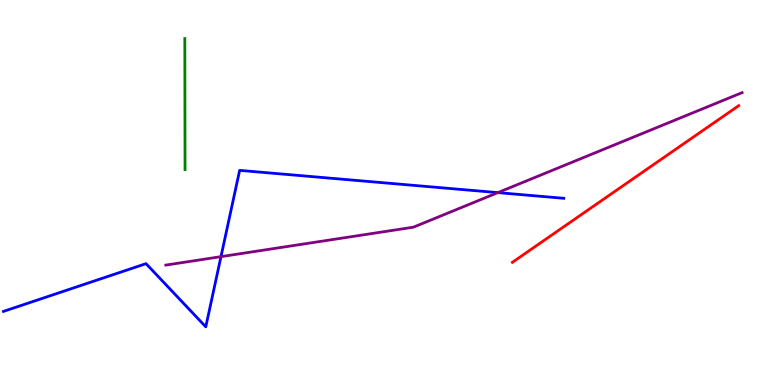[{'lines': ['blue', 'red'], 'intersections': []}, {'lines': ['green', 'red'], 'intersections': []}, {'lines': ['purple', 'red'], 'intersections': []}, {'lines': ['blue', 'green'], 'intersections': []}, {'lines': ['blue', 'purple'], 'intersections': [{'x': 2.85, 'y': 3.33}, {'x': 6.42, 'y': 5.0}]}, {'lines': ['green', 'purple'], 'intersections': []}]